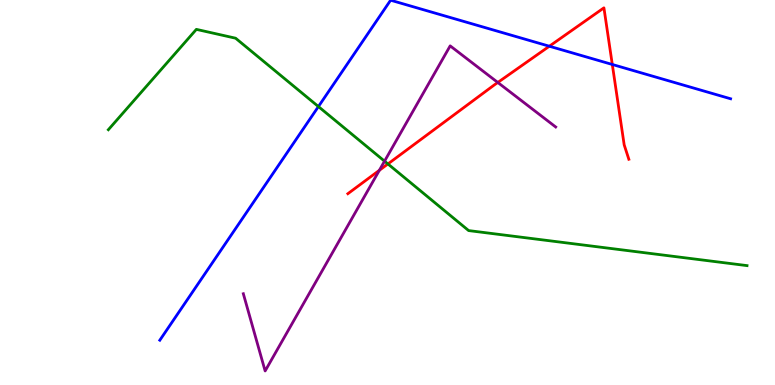[{'lines': ['blue', 'red'], 'intersections': [{'x': 7.09, 'y': 8.8}, {'x': 7.9, 'y': 8.33}]}, {'lines': ['green', 'red'], 'intersections': [{'x': 5.01, 'y': 5.74}]}, {'lines': ['purple', 'red'], 'intersections': [{'x': 4.89, 'y': 5.58}, {'x': 6.42, 'y': 7.86}]}, {'lines': ['blue', 'green'], 'intersections': [{'x': 4.11, 'y': 7.23}]}, {'lines': ['blue', 'purple'], 'intersections': []}, {'lines': ['green', 'purple'], 'intersections': [{'x': 4.96, 'y': 5.81}]}]